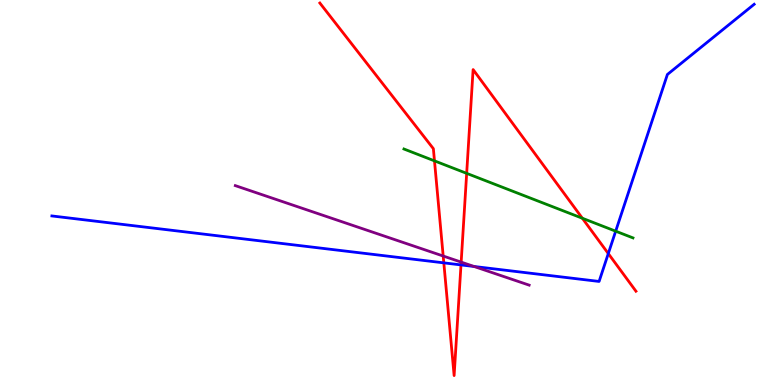[{'lines': ['blue', 'red'], 'intersections': [{'x': 5.73, 'y': 3.17}, {'x': 5.95, 'y': 3.12}, {'x': 7.85, 'y': 3.41}]}, {'lines': ['green', 'red'], 'intersections': [{'x': 5.61, 'y': 5.82}, {'x': 6.02, 'y': 5.5}, {'x': 7.51, 'y': 4.33}]}, {'lines': ['purple', 'red'], 'intersections': [{'x': 5.72, 'y': 3.35}, {'x': 5.95, 'y': 3.19}]}, {'lines': ['blue', 'green'], 'intersections': [{'x': 7.94, 'y': 4.0}]}, {'lines': ['blue', 'purple'], 'intersections': [{'x': 6.12, 'y': 3.08}]}, {'lines': ['green', 'purple'], 'intersections': []}]